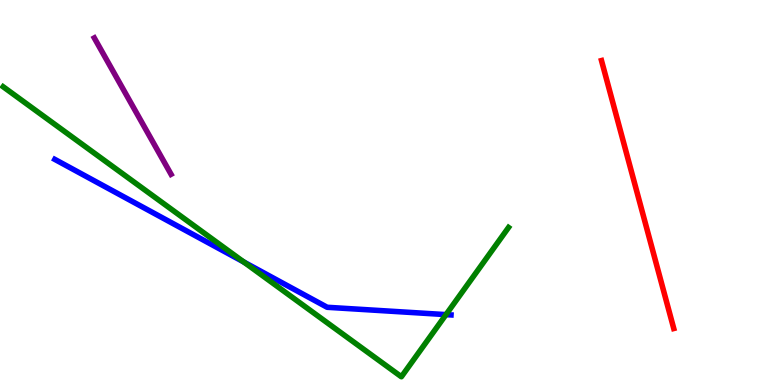[{'lines': ['blue', 'red'], 'intersections': []}, {'lines': ['green', 'red'], 'intersections': []}, {'lines': ['purple', 'red'], 'intersections': []}, {'lines': ['blue', 'green'], 'intersections': [{'x': 3.15, 'y': 3.19}, {'x': 5.75, 'y': 1.83}]}, {'lines': ['blue', 'purple'], 'intersections': []}, {'lines': ['green', 'purple'], 'intersections': []}]